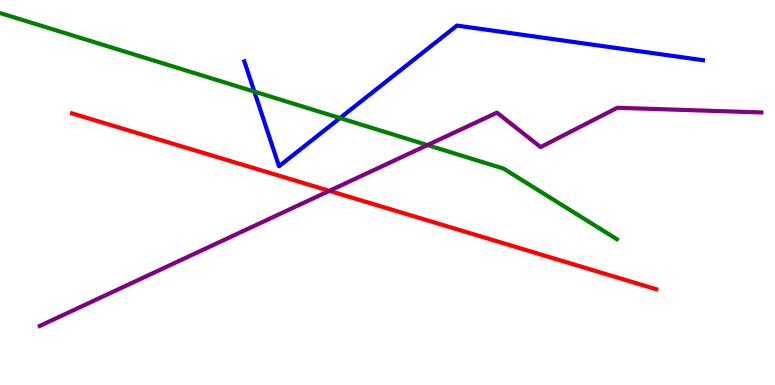[{'lines': ['blue', 'red'], 'intersections': []}, {'lines': ['green', 'red'], 'intersections': []}, {'lines': ['purple', 'red'], 'intersections': [{'x': 4.25, 'y': 5.04}]}, {'lines': ['blue', 'green'], 'intersections': [{'x': 3.28, 'y': 7.62}, {'x': 4.39, 'y': 6.93}]}, {'lines': ['blue', 'purple'], 'intersections': []}, {'lines': ['green', 'purple'], 'intersections': [{'x': 5.52, 'y': 6.23}]}]